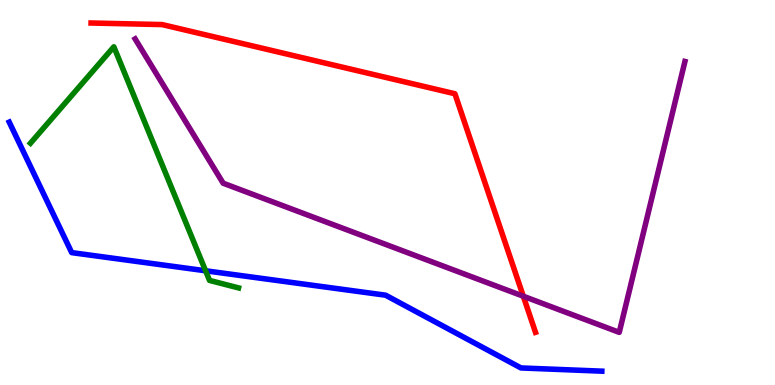[{'lines': ['blue', 'red'], 'intersections': []}, {'lines': ['green', 'red'], 'intersections': []}, {'lines': ['purple', 'red'], 'intersections': [{'x': 6.75, 'y': 2.31}]}, {'lines': ['blue', 'green'], 'intersections': [{'x': 2.65, 'y': 2.97}]}, {'lines': ['blue', 'purple'], 'intersections': []}, {'lines': ['green', 'purple'], 'intersections': []}]